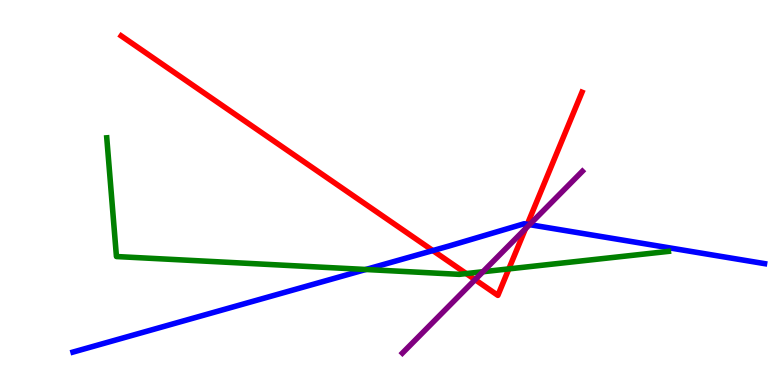[{'lines': ['blue', 'red'], 'intersections': [{'x': 5.59, 'y': 3.49}, {'x': 6.8, 'y': 4.17}]}, {'lines': ['green', 'red'], 'intersections': [{'x': 6.02, 'y': 2.89}, {'x': 6.57, 'y': 3.02}]}, {'lines': ['purple', 'red'], 'intersections': [{'x': 6.13, 'y': 2.74}, {'x': 6.78, 'y': 4.06}]}, {'lines': ['blue', 'green'], 'intersections': [{'x': 4.72, 'y': 3.0}]}, {'lines': ['blue', 'purple'], 'intersections': [{'x': 6.83, 'y': 4.17}]}, {'lines': ['green', 'purple'], 'intersections': [{'x': 6.23, 'y': 2.94}]}]